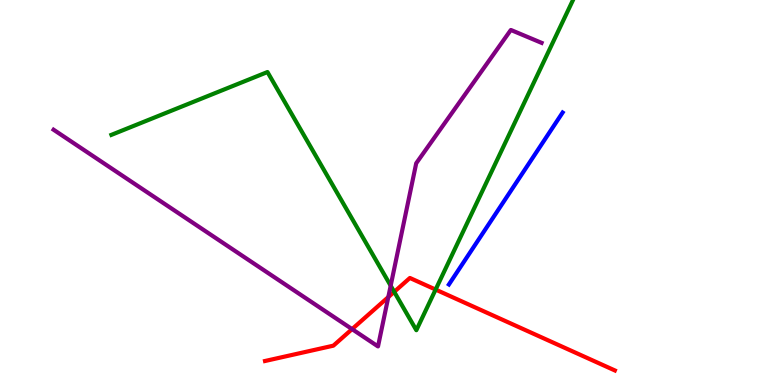[{'lines': ['blue', 'red'], 'intersections': []}, {'lines': ['green', 'red'], 'intersections': [{'x': 5.09, 'y': 2.42}, {'x': 5.62, 'y': 2.48}]}, {'lines': ['purple', 'red'], 'intersections': [{'x': 4.54, 'y': 1.45}, {'x': 5.01, 'y': 2.28}]}, {'lines': ['blue', 'green'], 'intersections': []}, {'lines': ['blue', 'purple'], 'intersections': []}, {'lines': ['green', 'purple'], 'intersections': [{'x': 5.04, 'y': 2.58}]}]